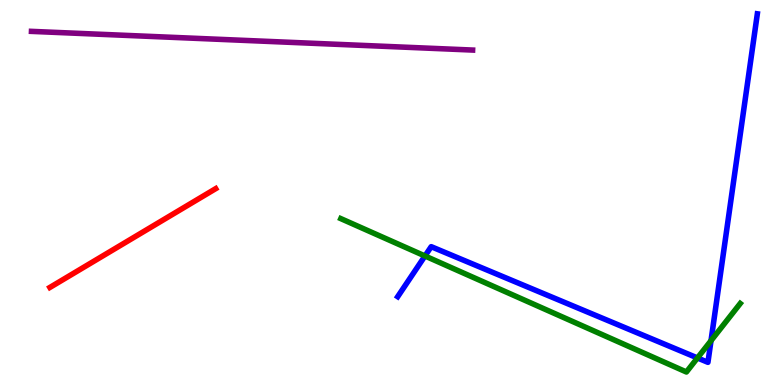[{'lines': ['blue', 'red'], 'intersections': []}, {'lines': ['green', 'red'], 'intersections': []}, {'lines': ['purple', 'red'], 'intersections': []}, {'lines': ['blue', 'green'], 'intersections': [{'x': 5.48, 'y': 3.35}, {'x': 9.0, 'y': 0.703}, {'x': 9.17, 'y': 1.15}]}, {'lines': ['blue', 'purple'], 'intersections': []}, {'lines': ['green', 'purple'], 'intersections': []}]